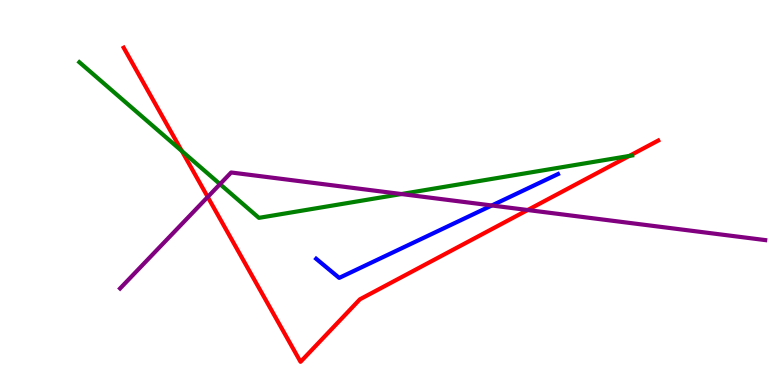[{'lines': ['blue', 'red'], 'intersections': []}, {'lines': ['green', 'red'], 'intersections': [{'x': 2.35, 'y': 6.08}, {'x': 8.12, 'y': 5.95}]}, {'lines': ['purple', 'red'], 'intersections': [{'x': 2.68, 'y': 4.88}, {'x': 6.81, 'y': 4.54}]}, {'lines': ['blue', 'green'], 'intersections': []}, {'lines': ['blue', 'purple'], 'intersections': [{'x': 6.35, 'y': 4.66}]}, {'lines': ['green', 'purple'], 'intersections': [{'x': 2.84, 'y': 5.22}, {'x': 5.18, 'y': 4.96}]}]